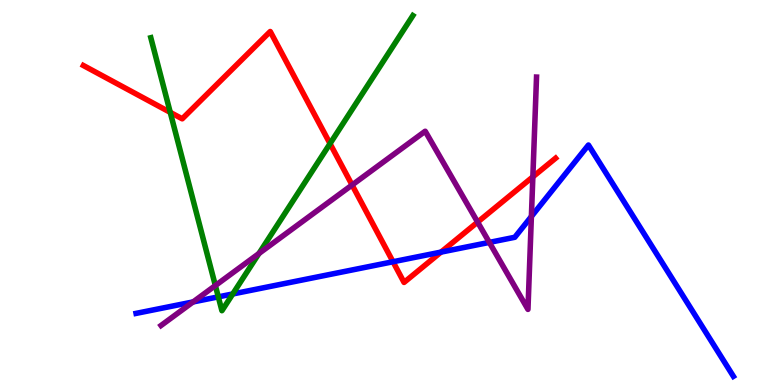[{'lines': ['blue', 'red'], 'intersections': [{'x': 5.07, 'y': 3.2}, {'x': 5.69, 'y': 3.45}]}, {'lines': ['green', 'red'], 'intersections': [{'x': 2.2, 'y': 7.08}, {'x': 4.26, 'y': 6.27}]}, {'lines': ['purple', 'red'], 'intersections': [{'x': 4.54, 'y': 5.19}, {'x': 6.16, 'y': 4.23}, {'x': 6.88, 'y': 5.41}]}, {'lines': ['blue', 'green'], 'intersections': [{'x': 2.82, 'y': 2.29}, {'x': 3.0, 'y': 2.36}]}, {'lines': ['blue', 'purple'], 'intersections': [{'x': 2.49, 'y': 2.16}, {'x': 6.31, 'y': 3.7}, {'x': 6.86, 'y': 4.38}]}, {'lines': ['green', 'purple'], 'intersections': [{'x': 2.78, 'y': 2.58}, {'x': 3.34, 'y': 3.42}]}]